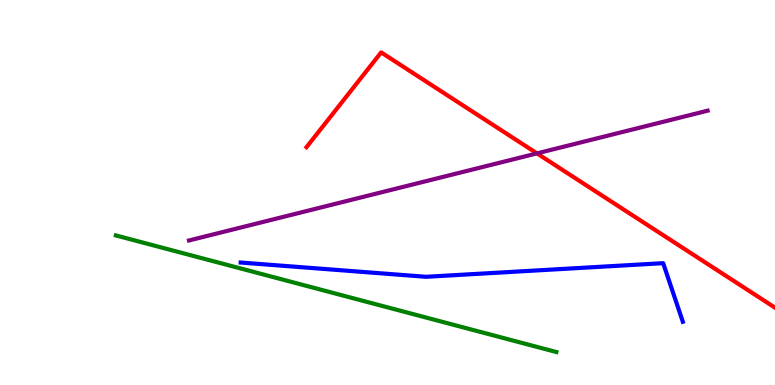[{'lines': ['blue', 'red'], 'intersections': []}, {'lines': ['green', 'red'], 'intersections': []}, {'lines': ['purple', 'red'], 'intersections': [{'x': 6.93, 'y': 6.02}]}, {'lines': ['blue', 'green'], 'intersections': []}, {'lines': ['blue', 'purple'], 'intersections': []}, {'lines': ['green', 'purple'], 'intersections': []}]